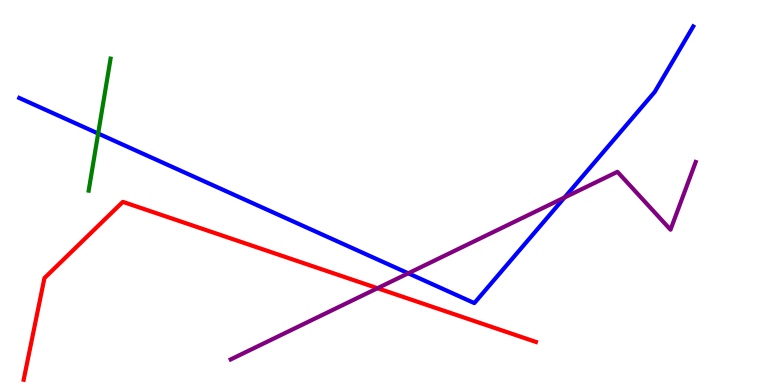[{'lines': ['blue', 'red'], 'intersections': []}, {'lines': ['green', 'red'], 'intersections': []}, {'lines': ['purple', 'red'], 'intersections': [{'x': 4.87, 'y': 2.51}]}, {'lines': ['blue', 'green'], 'intersections': [{'x': 1.27, 'y': 6.53}]}, {'lines': ['blue', 'purple'], 'intersections': [{'x': 5.27, 'y': 2.9}, {'x': 7.28, 'y': 4.87}]}, {'lines': ['green', 'purple'], 'intersections': []}]